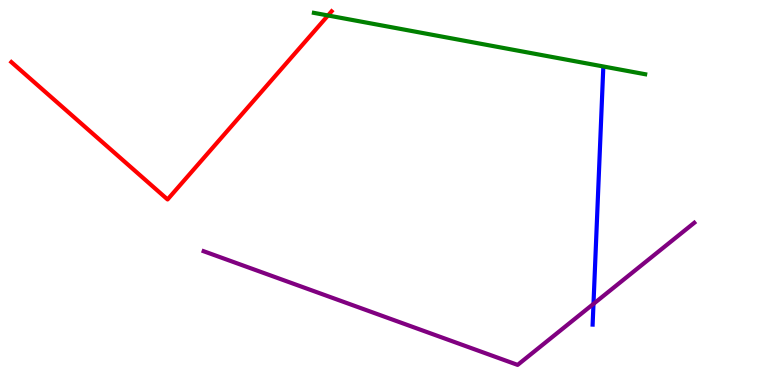[{'lines': ['blue', 'red'], 'intersections': []}, {'lines': ['green', 'red'], 'intersections': [{'x': 4.23, 'y': 9.6}]}, {'lines': ['purple', 'red'], 'intersections': []}, {'lines': ['blue', 'green'], 'intersections': []}, {'lines': ['blue', 'purple'], 'intersections': [{'x': 7.66, 'y': 2.11}]}, {'lines': ['green', 'purple'], 'intersections': []}]